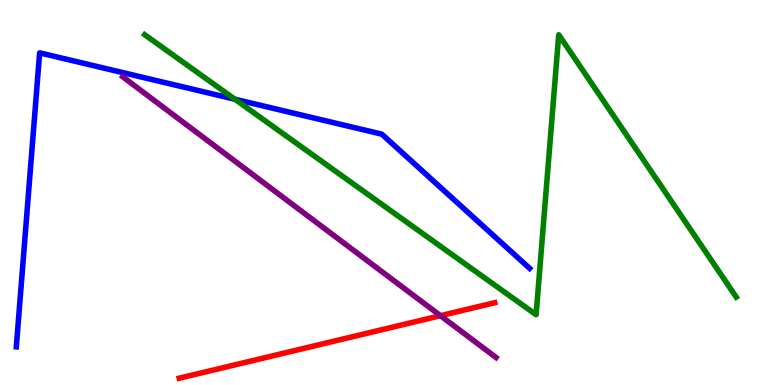[{'lines': ['blue', 'red'], 'intersections': []}, {'lines': ['green', 'red'], 'intersections': []}, {'lines': ['purple', 'red'], 'intersections': [{'x': 5.68, 'y': 1.8}]}, {'lines': ['blue', 'green'], 'intersections': [{'x': 3.03, 'y': 7.42}]}, {'lines': ['blue', 'purple'], 'intersections': []}, {'lines': ['green', 'purple'], 'intersections': []}]